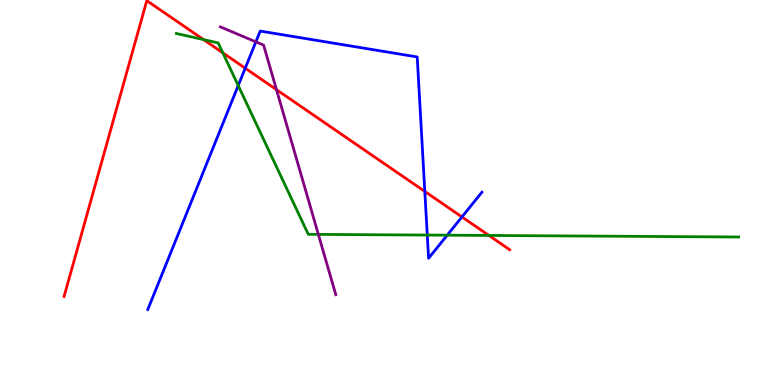[{'lines': ['blue', 'red'], 'intersections': [{'x': 3.16, 'y': 8.23}, {'x': 5.48, 'y': 5.03}, {'x': 5.96, 'y': 4.37}]}, {'lines': ['green', 'red'], 'intersections': [{'x': 2.63, 'y': 8.97}, {'x': 2.88, 'y': 8.63}, {'x': 6.31, 'y': 3.88}]}, {'lines': ['purple', 'red'], 'intersections': [{'x': 3.57, 'y': 7.67}]}, {'lines': ['blue', 'green'], 'intersections': [{'x': 3.07, 'y': 7.78}, {'x': 5.51, 'y': 3.89}, {'x': 5.77, 'y': 3.89}]}, {'lines': ['blue', 'purple'], 'intersections': [{'x': 3.3, 'y': 8.91}]}, {'lines': ['green', 'purple'], 'intersections': [{'x': 4.11, 'y': 3.91}]}]